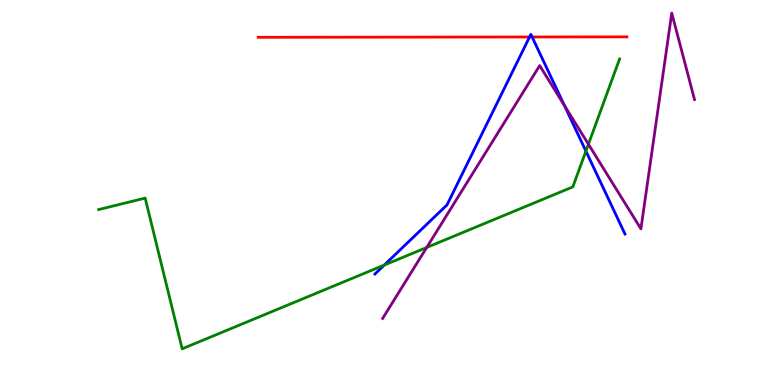[{'lines': ['blue', 'red'], 'intersections': [{'x': 6.83, 'y': 9.04}, {'x': 6.87, 'y': 9.04}]}, {'lines': ['green', 'red'], 'intersections': []}, {'lines': ['purple', 'red'], 'intersections': []}, {'lines': ['blue', 'green'], 'intersections': [{'x': 4.96, 'y': 3.12}, {'x': 7.56, 'y': 6.08}]}, {'lines': ['blue', 'purple'], 'intersections': [{'x': 7.28, 'y': 7.26}]}, {'lines': ['green', 'purple'], 'intersections': [{'x': 5.51, 'y': 3.57}, {'x': 7.59, 'y': 6.25}]}]